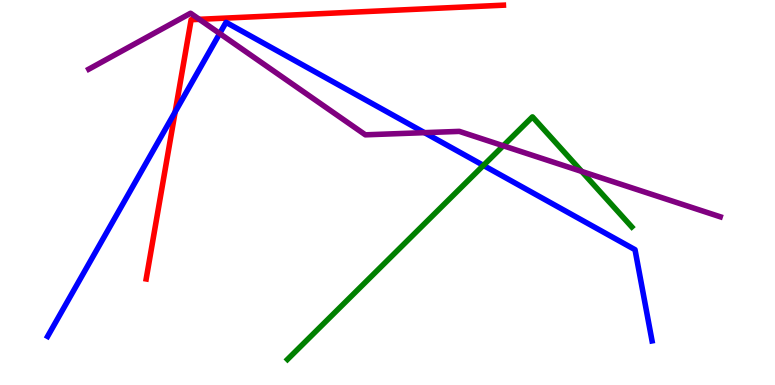[{'lines': ['blue', 'red'], 'intersections': [{'x': 2.26, 'y': 7.09}]}, {'lines': ['green', 'red'], 'intersections': []}, {'lines': ['purple', 'red'], 'intersections': [{'x': 2.57, 'y': 9.5}]}, {'lines': ['blue', 'green'], 'intersections': [{'x': 6.24, 'y': 5.7}]}, {'lines': ['blue', 'purple'], 'intersections': [{'x': 2.83, 'y': 9.13}, {'x': 5.48, 'y': 6.55}]}, {'lines': ['green', 'purple'], 'intersections': [{'x': 6.49, 'y': 6.21}, {'x': 7.51, 'y': 5.55}]}]